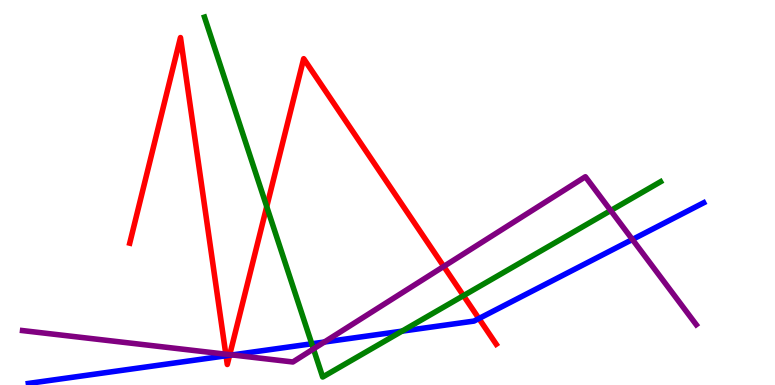[{'lines': ['blue', 'red'], 'intersections': [{'x': 2.92, 'y': 0.759}, {'x': 2.96, 'y': 0.772}, {'x': 6.18, 'y': 1.73}]}, {'lines': ['green', 'red'], 'intersections': [{'x': 3.44, 'y': 4.63}, {'x': 5.98, 'y': 2.32}]}, {'lines': ['purple', 'red'], 'intersections': [{'x': 2.91, 'y': 0.8}, {'x': 2.96, 'y': 0.788}, {'x': 5.73, 'y': 3.08}]}, {'lines': ['blue', 'green'], 'intersections': [{'x': 4.02, 'y': 1.07}, {'x': 5.19, 'y': 1.4}]}, {'lines': ['blue', 'purple'], 'intersections': [{'x': 3.0, 'y': 0.781}, {'x': 4.19, 'y': 1.12}, {'x': 8.16, 'y': 3.78}]}, {'lines': ['green', 'purple'], 'intersections': [{'x': 4.04, 'y': 0.937}, {'x': 7.88, 'y': 4.53}]}]